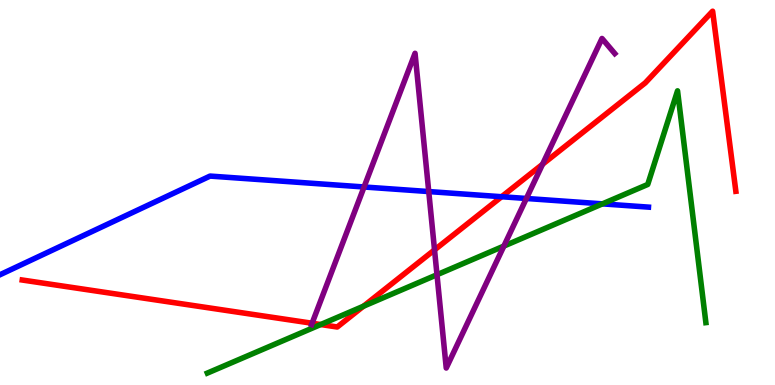[{'lines': ['blue', 'red'], 'intersections': [{'x': 6.47, 'y': 4.89}]}, {'lines': ['green', 'red'], 'intersections': [{'x': 4.14, 'y': 1.57}, {'x': 4.69, 'y': 2.05}]}, {'lines': ['purple', 'red'], 'intersections': [{'x': 4.03, 'y': 1.6}, {'x': 5.61, 'y': 3.51}, {'x': 7.0, 'y': 5.73}]}, {'lines': ['blue', 'green'], 'intersections': [{'x': 7.77, 'y': 4.7}]}, {'lines': ['blue', 'purple'], 'intersections': [{'x': 4.7, 'y': 5.14}, {'x': 5.53, 'y': 5.02}, {'x': 6.79, 'y': 4.84}]}, {'lines': ['green', 'purple'], 'intersections': [{'x': 5.64, 'y': 2.86}, {'x': 6.5, 'y': 3.61}]}]